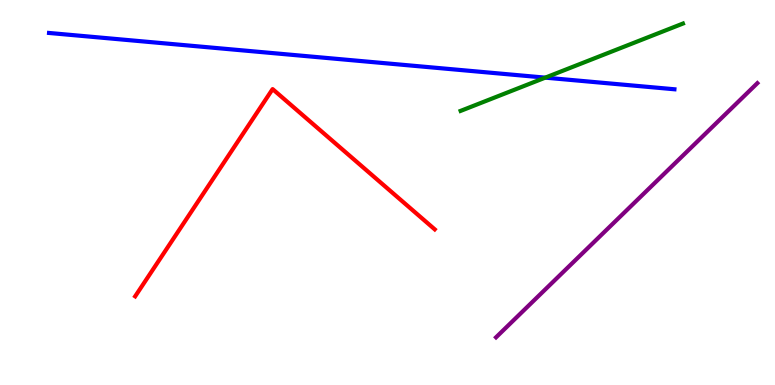[{'lines': ['blue', 'red'], 'intersections': []}, {'lines': ['green', 'red'], 'intersections': []}, {'lines': ['purple', 'red'], 'intersections': []}, {'lines': ['blue', 'green'], 'intersections': [{'x': 7.04, 'y': 7.98}]}, {'lines': ['blue', 'purple'], 'intersections': []}, {'lines': ['green', 'purple'], 'intersections': []}]